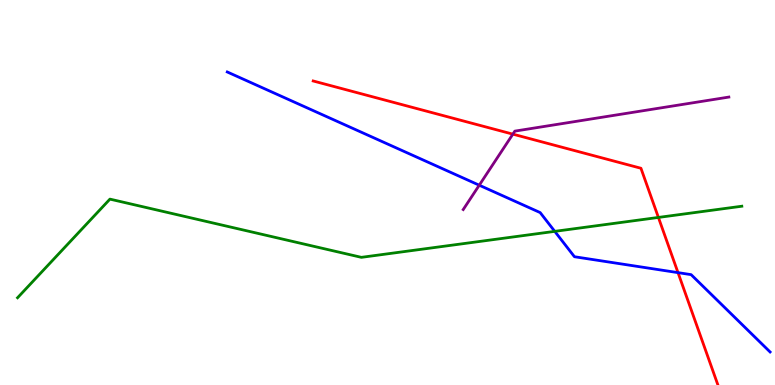[{'lines': ['blue', 'red'], 'intersections': [{'x': 8.75, 'y': 2.92}]}, {'lines': ['green', 'red'], 'intersections': [{'x': 8.5, 'y': 4.35}]}, {'lines': ['purple', 'red'], 'intersections': [{'x': 6.62, 'y': 6.52}]}, {'lines': ['blue', 'green'], 'intersections': [{'x': 7.16, 'y': 3.99}]}, {'lines': ['blue', 'purple'], 'intersections': [{'x': 6.18, 'y': 5.19}]}, {'lines': ['green', 'purple'], 'intersections': []}]